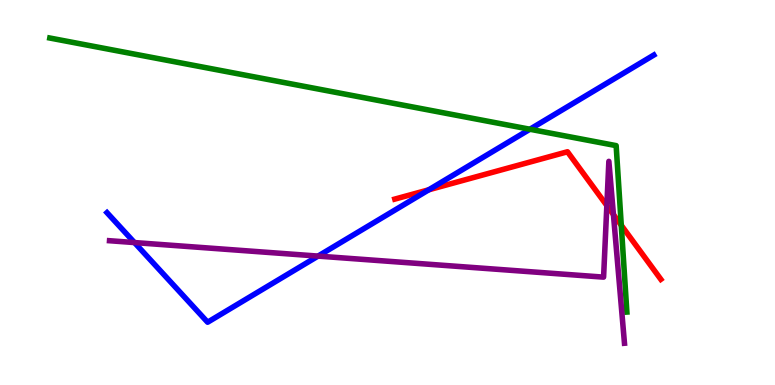[{'lines': ['blue', 'red'], 'intersections': [{'x': 5.53, 'y': 5.07}]}, {'lines': ['green', 'red'], 'intersections': [{'x': 8.02, 'y': 4.15}]}, {'lines': ['purple', 'red'], 'intersections': [{'x': 7.83, 'y': 4.66}, {'x': 7.92, 'y': 4.43}]}, {'lines': ['blue', 'green'], 'intersections': [{'x': 6.84, 'y': 6.64}]}, {'lines': ['blue', 'purple'], 'intersections': [{'x': 1.74, 'y': 3.7}, {'x': 4.1, 'y': 3.35}]}, {'lines': ['green', 'purple'], 'intersections': []}]